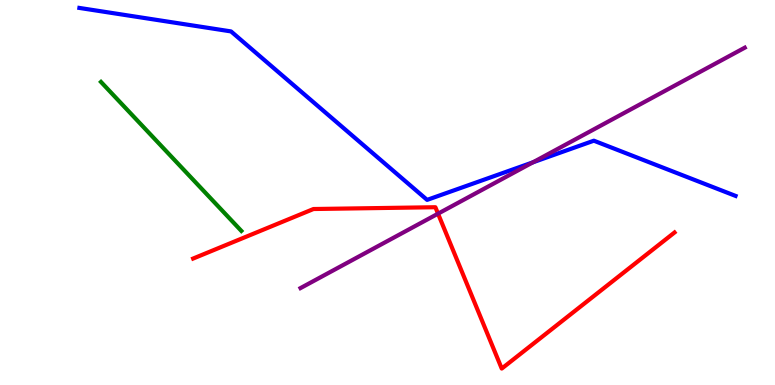[{'lines': ['blue', 'red'], 'intersections': []}, {'lines': ['green', 'red'], 'intersections': []}, {'lines': ['purple', 'red'], 'intersections': [{'x': 5.65, 'y': 4.45}]}, {'lines': ['blue', 'green'], 'intersections': []}, {'lines': ['blue', 'purple'], 'intersections': [{'x': 6.88, 'y': 5.78}]}, {'lines': ['green', 'purple'], 'intersections': []}]